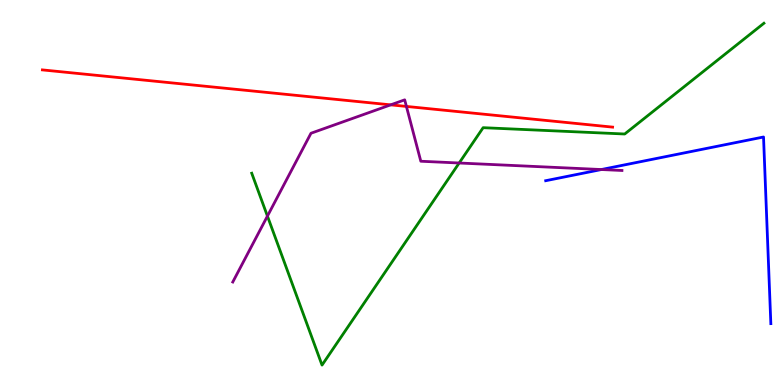[{'lines': ['blue', 'red'], 'intersections': []}, {'lines': ['green', 'red'], 'intersections': []}, {'lines': ['purple', 'red'], 'intersections': [{'x': 5.04, 'y': 7.28}, {'x': 5.24, 'y': 7.24}]}, {'lines': ['blue', 'green'], 'intersections': []}, {'lines': ['blue', 'purple'], 'intersections': [{'x': 7.76, 'y': 5.6}]}, {'lines': ['green', 'purple'], 'intersections': [{'x': 3.45, 'y': 4.39}, {'x': 5.92, 'y': 5.77}]}]